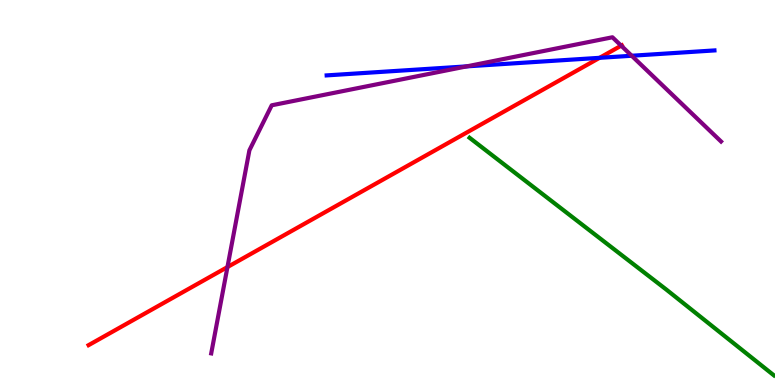[{'lines': ['blue', 'red'], 'intersections': [{'x': 7.74, 'y': 8.5}]}, {'lines': ['green', 'red'], 'intersections': []}, {'lines': ['purple', 'red'], 'intersections': [{'x': 2.93, 'y': 3.06}, {'x': 8.02, 'y': 8.81}]}, {'lines': ['blue', 'green'], 'intersections': []}, {'lines': ['blue', 'purple'], 'intersections': [{'x': 6.02, 'y': 8.28}, {'x': 8.15, 'y': 8.55}]}, {'lines': ['green', 'purple'], 'intersections': []}]